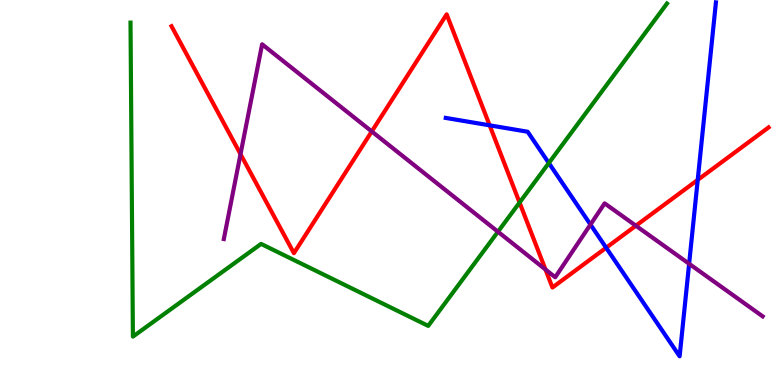[{'lines': ['blue', 'red'], 'intersections': [{'x': 6.32, 'y': 6.74}, {'x': 7.82, 'y': 3.57}, {'x': 9.0, 'y': 5.33}]}, {'lines': ['green', 'red'], 'intersections': [{'x': 6.7, 'y': 4.74}]}, {'lines': ['purple', 'red'], 'intersections': [{'x': 3.1, 'y': 6.0}, {'x': 4.8, 'y': 6.59}, {'x': 7.04, 'y': 3.0}, {'x': 8.2, 'y': 4.14}]}, {'lines': ['blue', 'green'], 'intersections': [{'x': 7.08, 'y': 5.77}]}, {'lines': ['blue', 'purple'], 'intersections': [{'x': 7.62, 'y': 4.17}, {'x': 8.89, 'y': 3.15}]}, {'lines': ['green', 'purple'], 'intersections': [{'x': 6.43, 'y': 3.98}]}]